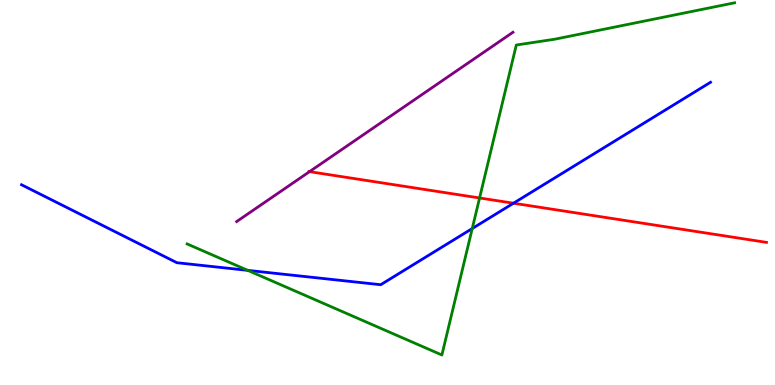[{'lines': ['blue', 'red'], 'intersections': [{'x': 6.63, 'y': 4.72}]}, {'lines': ['green', 'red'], 'intersections': [{'x': 6.19, 'y': 4.86}]}, {'lines': ['purple', 'red'], 'intersections': [{'x': 3.99, 'y': 5.54}]}, {'lines': ['blue', 'green'], 'intersections': [{'x': 3.2, 'y': 2.98}, {'x': 6.09, 'y': 4.06}]}, {'lines': ['blue', 'purple'], 'intersections': []}, {'lines': ['green', 'purple'], 'intersections': []}]